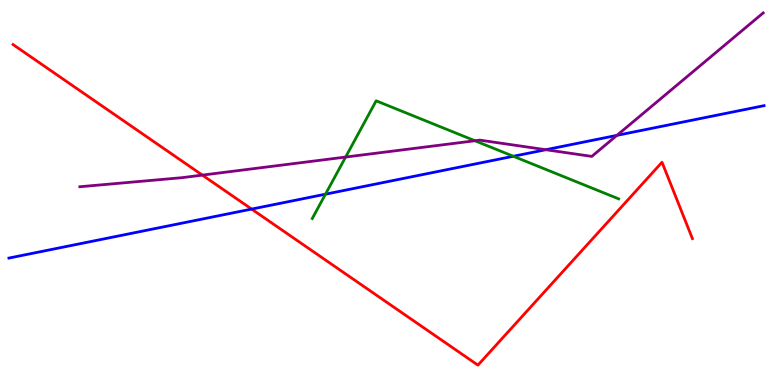[{'lines': ['blue', 'red'], 'intersections': [{'x': 3.25, 'y': 4.57}]}, {'lines': ['green', 'red'], 'intersections': []}, {'lines': ['purple', 'red'], 'intersections': [{'x': 2.61, 'y': 5.45}]}, {'lines': ['blue', 'green'], 'intersections': [{'x': 4.2, 'y': 4.96}, {'x': 6.62, 'y': 5.94}]}, {'lines': ['blue', 'purple'], 'intersections': [{'x': 7.04, 'y': 6.11}, {'x': 7.96, 'y': 6.48}]}, {'lines': ['green', 'purple'], 'intersections': [{'x': 4.46, 'y': 5.92}, {'x': 6.13, 'y': 6.34}]}]